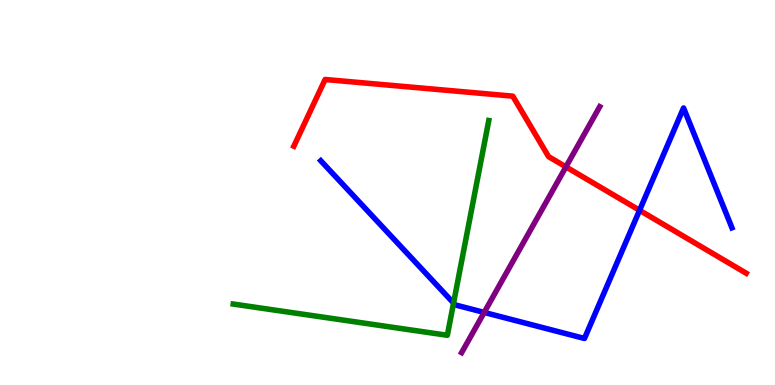[{'lines': ['blue', 'red'], 'intersections': [{'x': 8.25, 'y': 4.54}]}, {'lines': ['green', 'red'], 'intersections': []}, {'lines': ['purple', 'red'], 'intersections': [{'x': 7.3, 'y': 5.67}]}, {'lines': ['blue', 'green'], 'intersections': [{'x': 5.85, 'y': 2.13}]}, {'lines': ['blue', 'purple'], 'intersections': [{'x': 6.25, 'y': 1.89}]}, {'lines': ['green', 'purple'], 'intersections': []}]